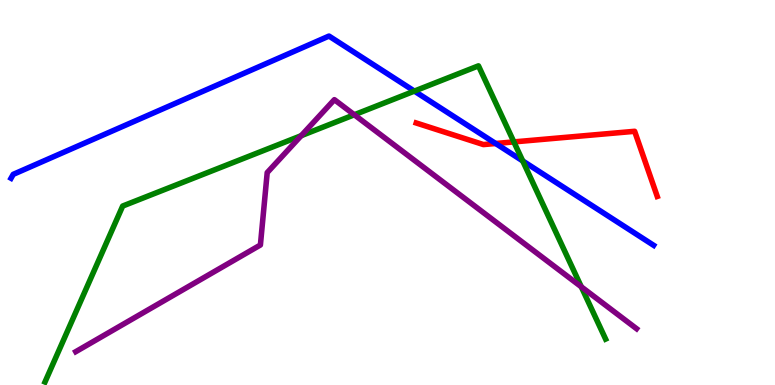[{'lines': ['blue', 'red'], 'intersections': [{'x': 6.4, 'y': 6.27}]}, {'lines': ['green', 'red'], 'intersections': [{'x': 6.63, 'y': 6.31}]}, {'lines': ['purple', 'red'], 'intersections': []}, {'lines': ['blue', 'green'], 'intersections': [{'x': 5.35, 'y': 7.63}, {'x': 6.74, 'y': 5.82}]}, {'lines': ['blue', 'purple'], 'intersections': []}, {'lines': ['green', 'purple'], 'intersections': [{'x': 3.89, 'y': 6.48}, {'x': 4.57, 'y': 7.02}, {'x': 7.5, 'y': 2.55}]}]